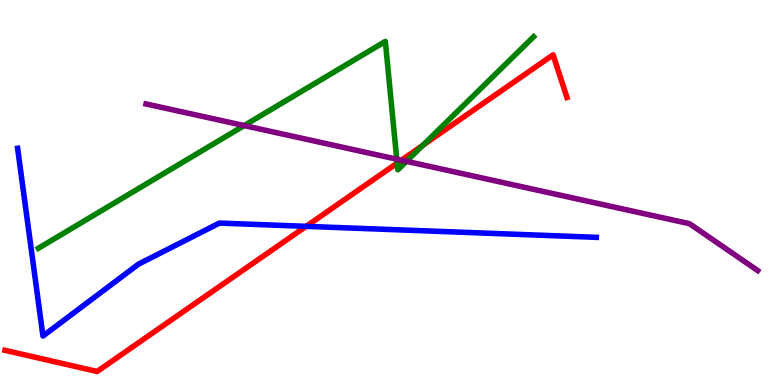[{'lines': ['blue', 'red'], 'intersections': [{'x': 3.95, 'y': 4.12}]}, {'lines': ['green', 'red'], 'intersections': [{'x': 5.12, 'y': 5.76}, {'x': 5.46, 'y': 6.23}]}, {'lines': ['purple', 'red'], 'intersections': [{'x': 5.18, 'y': 5.84}]}, {'lines': ['blue', 'green'], 'intersections': []}, {'lines': ['blue', 'purple'], 'intersections': []}, {'lines': ['green', 'purple'], 'intersections': [{'x': 3.15, 'y': 6.74}, {'x': 5.12, 'y': 5.87}, {'x': 5.24, 'y': 5.81}]}]